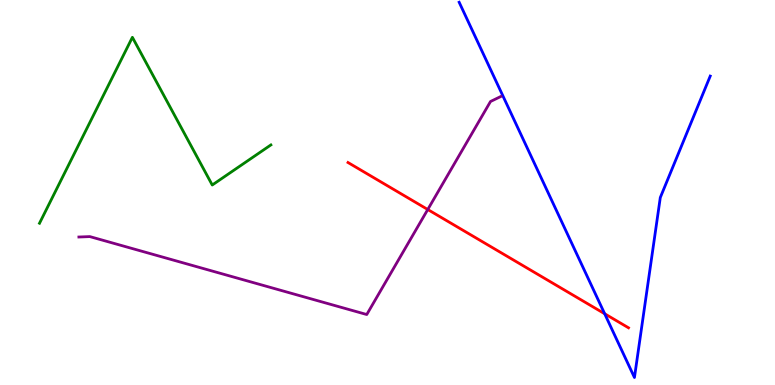[{'lines': ['blue', 'red'], 'intersections': [{'x': 7.8, 'y': 1.85}]}, {'lines': ['green', 'red'], 'intersections': []}, {'lines': ['purple', 'red'], 'intersections': [{'x': 5.52, 'y': 4.56}]}, {'lines': ['blue', 'green'], 'intersections': []}, {'lines': ['blue', 'purple'], 'intersections': []}, {'lines': ['green', 'purple'], 'intersections': []}]